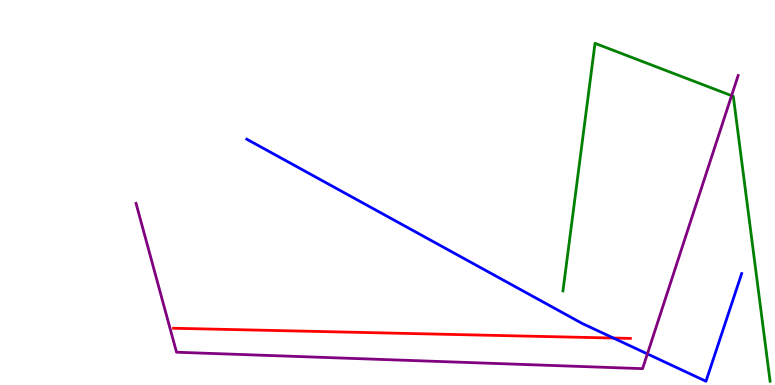[{'lines': ['blue', 'red'], 'intersections': [{'x': 7.92, 'y': 1.22}]}, {'lines': ['green', 'red'], 'intersections': []}, {'lines': ['purple', 'red'], 'intersections': []}, {'lines': ['blue', 'green'], 'intersections': []}, {'lines': ['blue', 'purple'], 'intersections': [{'x': 8.35, 'y': 0.808}]}, {'lines': ['green', 'purple'], 'intersections': [{'x': 9.44, 'y': 7.52}]}]